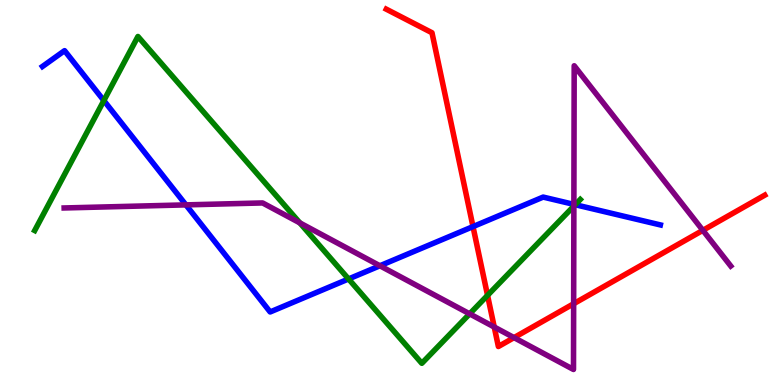[{'lines': ['blue', 'red'], 'intersections': [{'x': 6.1, 'y': 4.11}]}, {'lines': ['green', 'red'], 'intersections': [{'x': 6.29, 'y': 2.33}]}, {'lines': ['purple', 'red'], 'intersections': [{'x': 6.38, 'y': 1.51}, {'x': 6.63, 'y': 1.23}, {'x': 7.4, 'y': 2.11}, {'x': 9.07, 'y': 4.02}]}, {'lines': ['blue', 'green'], 'intersections': [{'x': 1.34, 'y': 7.39}, {'x': 4.5, 'y': 2.75}, {'x': 7.42, 'y': 4.68}]}, {'lines': ['blue', 'purple'], 'intersections': [{'x': 2.4, 'y': 4.68}, {'x': 4.9, 'y': 3.1}, {'x': 7.4, 'y': 4.69}]}, {'lines': ['green', 'purple'], 'intersections': [{'x': 3.87, 'y': 4.21}, {'x': 6.06, 'y': 1.85}, {'x': 7.4, 'y': 4.65}]}]